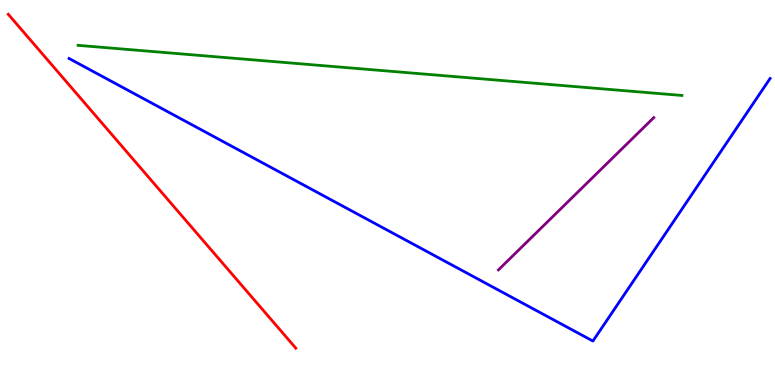[{'lines': ['blue', 'red'], 'intersections': []}, {'lines': ['green', 'red'], 'intersections': []}, {'lines': ['purple', 'red'], 'intersections': []}, {'lines': ['blue', 'green'], 'intersections': []}, {'lines': ['blue', 'purple'], 'intersections': []}, {'lines': ['green', 'purple'], 'intersections': []}]